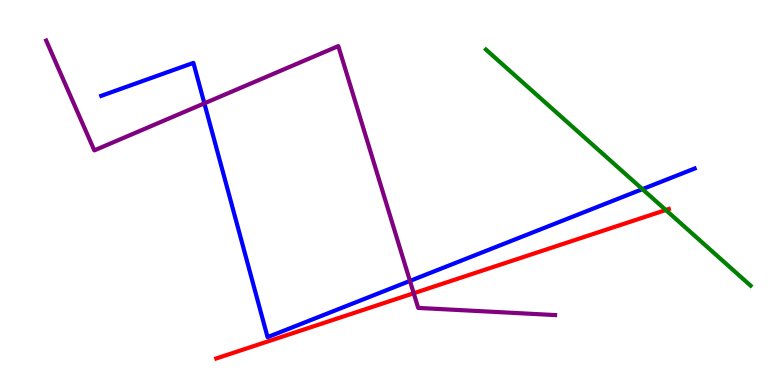[{'lines': ['blue', 'red'], 'intersections': []}, {'lines': ['green', 'red'], 'intersections': [{'x': 8.59, 'y': 4.55}]}, {'lines': ['purple', 'red'], 'intersections': [{'x': 5.34, 'y': 2.38}]}, {'lines': ['blue', 'green'], 'intersections': [{'x': 8.29, 'y': 5.09}]}, {'lines': ['blue', 'purple'], 'intersections': [{'x': 2.64, 'y': 7.32}, {'x': 5.29, 'y': 2.7}]}, {'lines': ['green', 'purple'], 'intersections': []}]